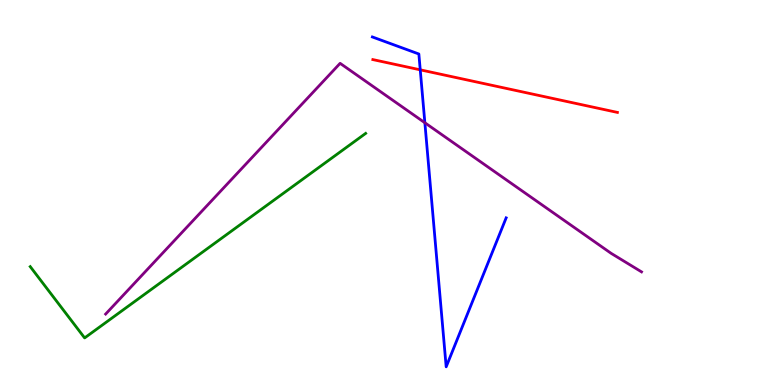[{'lines': ['blue', 'red'], 'intersections': [{'x': 5.42, 'y': 8.19}]}, {'lines': ['green', 'red'], 'intersections': []}, {'lines': ['purple', 'red'], 'intersections': []}, {'lines': ['blue', 'green'], 'intersections': []}, {'lines': ['blue', 'purple'], 'intersections': [{'x': 5.48, 'y': 6.81}]}, {'lines': ['green', 'purple'], 'intersections': []}]